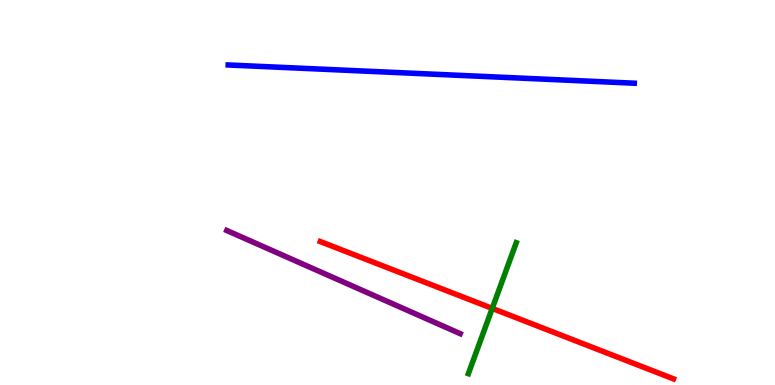[{'lines': ['blue', 'red'], 'intersections': []}, {'lines': ['green', 'red'], 'intersections': [{'x': 6.35, 'y': 1.99}]}, {'lines': ['purple', 'red'], 'intersections': []}, {'lines': ['blue', 'green'], 'intersections': []}, {'lines': ['blue', 'purple'], 'intersections': []}, {'lines': ['green', 'purple'], 'intersections': []}]